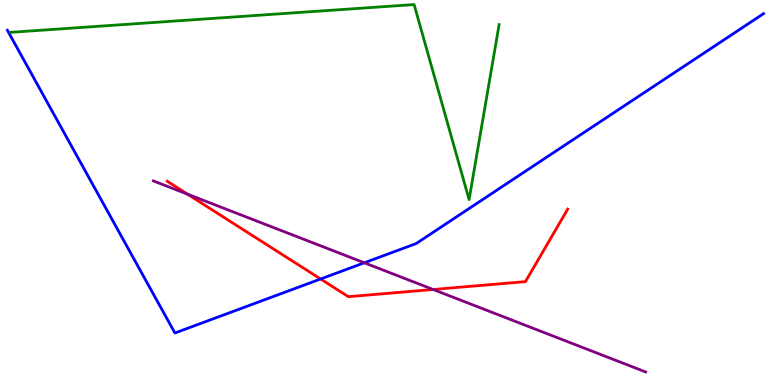[{'lines': ['blue', 'red'], 'intersections': [{'x': 4.14, 'y': 2.75}]}, {'lines': ['green', 'red'], 'intersections': []}, {'lines': ['purple', 'red'], 'intersections': [{'x': 2.42, 'y': 4.96}, {'x': 5.59, 'y': 2.48}]}, {'lines': ['blue', 'green'], 'intersections': []}, {'lines': ['blue', 'purple'], 'intersections': [{'x': 4.7, 'y': 3.17}]}, {'lines': ['green', 'purple'], 'intersections': []}]